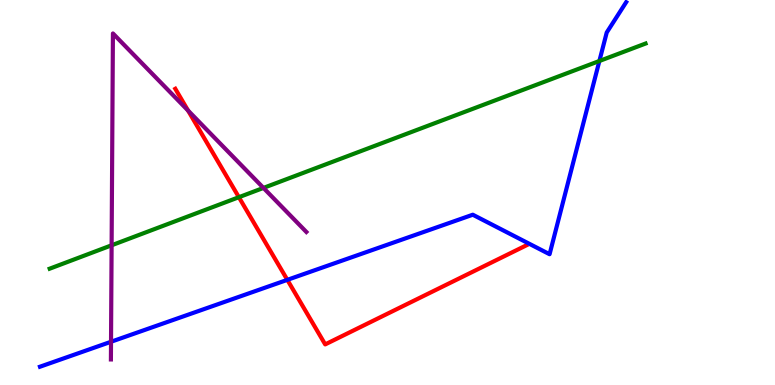[{'lines': ['blue', 'red'], 'intersections': [{'x': 3.71, 'y': 2.73}]}, {'lines': ['green', 'red'], 'intersections': [{'x': 3.08, 'y': 4.88}]}, {'lines': ['purple', 'red'], 'intersections': [{'x': 2.43, 'y': 7.13}]}, {'lines': ['blue', 'green'], 'intersections': [{'x': 7.73, 'y': 8.42}]}, {'lines': ['blue', 'purple'], 'intersections': [{'x': 1.43, 'y': 1.12}]}, {'lines': ['green', 'purple'], 'intersections': [{'x': 1.44, 'y': 3.63}, {'x': 3.4, 'y': 5.12}]}]